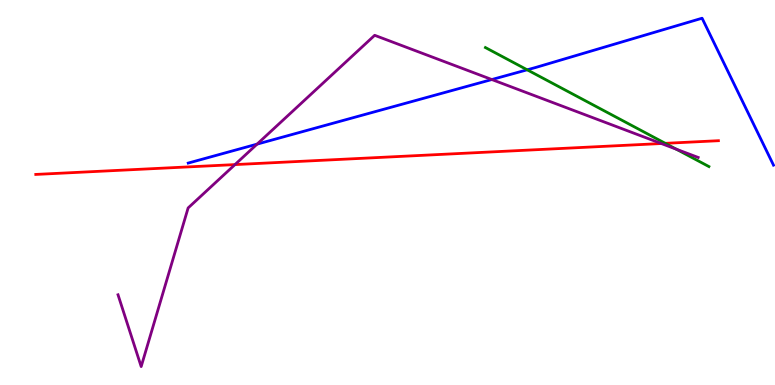[{'lines': ['blue', 'red'], 'intersections': []}, {'lines': ['green', 'red'], 'intersections': [{'x': 8.58, 'y': 6.28}]}, {'lines': ['purple', 'red'], 'intersections': [{'x': 3.03, 'y': 5.72}, {'x': 8.53, 'y': 6.27}]}, {'lines': ['blue', 'green'], 'intersections': [{'x': 6.8, 'y': 8.19}]}, {'lines': ['blue', 'purple'], 'intersections': [{'x': 3.32, 'y': 6.26}, {'x': 6.35, 'y': 7.93}]}, {'lines': ['green', 'purple'], 'intersections': [{'x': 8.73, 'y': 6.13}]}]